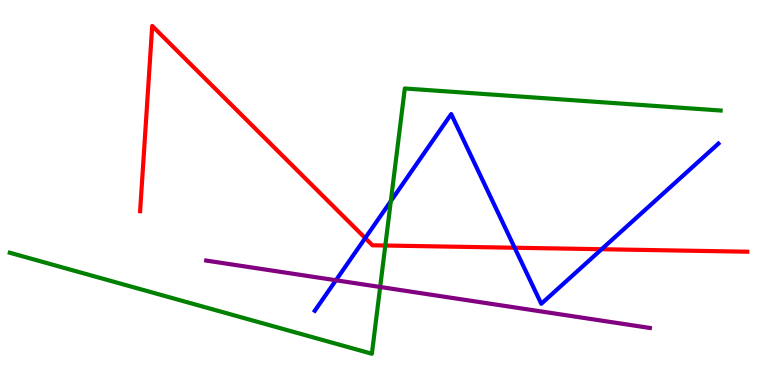[{'lines': ['blue', 'red'], 'intersections': [{'x': 4.71, 'y': 3.82}, {'x': 6.64, 'y': 3.57}, {'x': 7.76, 'y': 3.53}]}, {'lines': ['green', 'red'], 'intersections': [{'x': 4.97, 'y': 3.62}]}, {'lines': ['purple', 'red'], 'intersections': []}, {'lines': ['blue', 'green'], 'intersections': [{'x': 5.04, 'y': 4.78}]}, {'lines': ['blue', 'purple'], 'intersections': [{'x': 4.33, 'y': 2.72}]}, {'lines': ['green', 'purple'], 'intersections': [{'x': 4.91, 'y': 2.55}]}]